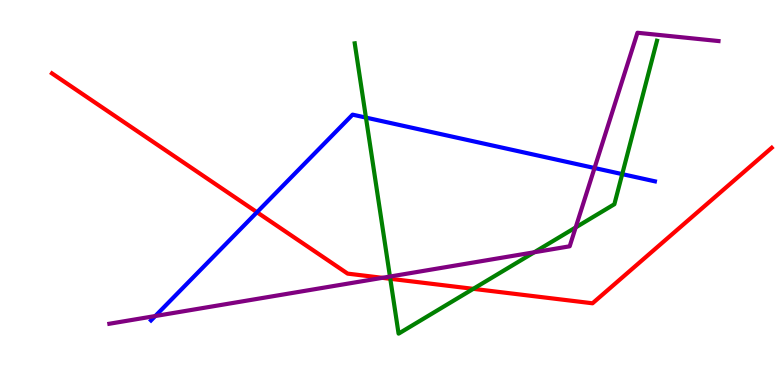[{'lines': ['blue', 'red'], 'intersections': [{'x': 3.32, 'y': 4.49}]}, {'lines': ['green', 'red'], 'intersections': [{'x': 5.04, 'y': 2.76}, {'x': 6.11, 'y': 2.5}]}, {'lines': ['purple', 'red'], 'intersections': [{'x': 4.93, 'y': 2.78}]}, {'lines': ['blue', 'green'], 'intersections': [{'x': 4.72, 'y': 6.95}, {'x': 8.03, 'y': 5.48}]}, {'lines': ['blue', 'purple'], 'intersections': [{'x': 2.0, 'y': 1.79}, {'x': 7.67, 'y': 5.64}]}, {'lines': ['green', 'purple'], 'intersections': [{'x': 5.03, 'y': 2.82}, {'x': 6.89, 'y': 3.45}, {'x': 7.43, 'y': 4.09}]}]